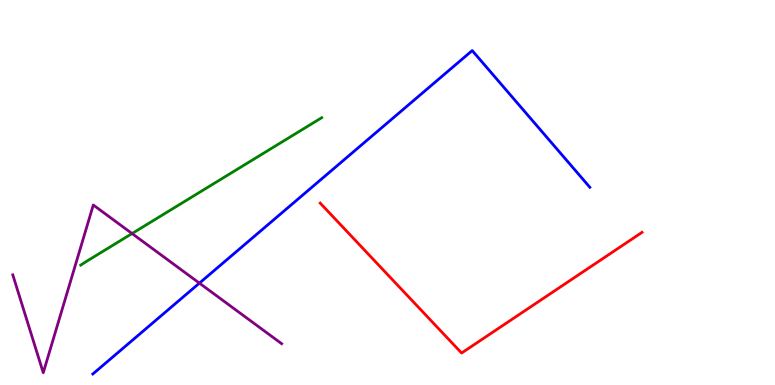[{'lines': ['blue', 'red'], 'intersections': []}, {'lines': ['green', 'red'], 'intersections': []}, {'lines': ['purple', 'red'], 'intersections': []}, {'lines': ['blue', 'green'], 'intersections': []}, {'lines': ['blue', 'purple'], 'intersections': [{'x': 2.57, 'y': 2.65}]}, {'lines': ['green', 'purple'], 'intersections': [{'x': 1.7, 'y': 3.93}]}]